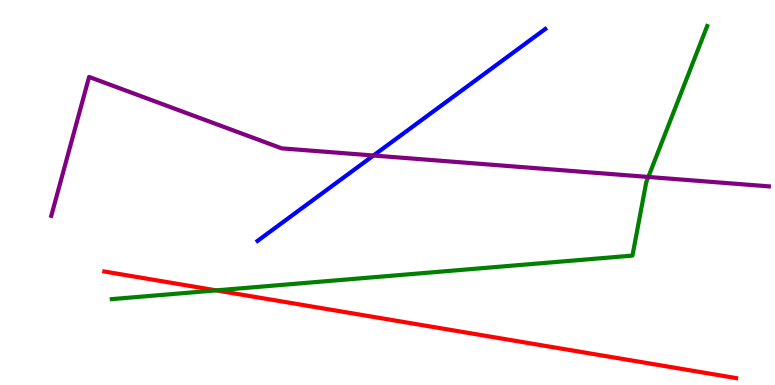[{'lines': ['blue', 'red'], 'intersections': []}, {'lines': ['green', 'red'], 'intersections': [{'x': 2.79, 'y': 2.46}]}, {'lines': ['purple', 'red'], 'intersections': []}, {'lines': ['blue', 'green'], 'intersections': []}, {'lines': ['blue', 'purple'], 'intersections': [{'x': 4.82, 'y': 5.96}]}, {'lines': ['green', 'purple'], 'intersections': [{'x': 8.37, 'y': 5.4}]}]